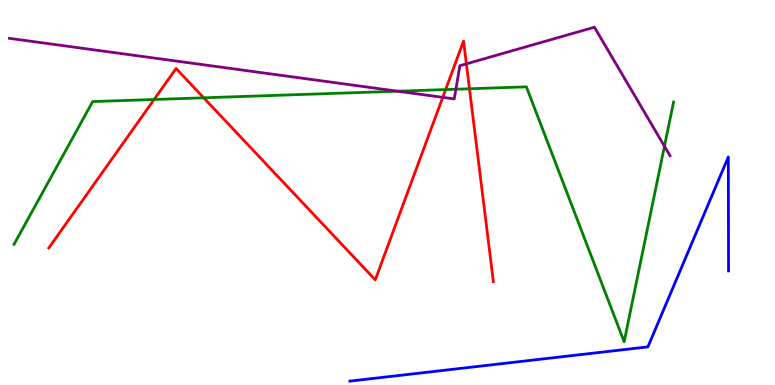[{'lines': ['blue', 'red'], 'intersections': []}, {'lines': ['green', 'red'], 'intersections': [{'x': 1.99, 'y': 7.42}, {'x': 2.63, 'y': 7.46}, {'x': 5.75, 'y': 7.67}, {'x': 6.06, 'y': 7.69}]}, {'lines': ['purple', 'red'], 'intersections': [{'x': 5.71, 'y': 7.47}, {'x': 6.02, 'y': 8.34}]}, {'lines': ['blue', 'green'], 'intersections': []}, {'lines': ['blue', 'purple'], 'intersections': []}, {'lines': ['green', 'purple'], 'intersections': [{'x': 5.13, 'y': 7.63}, {'x': 5.88, 'y': 7.68}, {'x': 8.57, 'y': 6.2}]}]